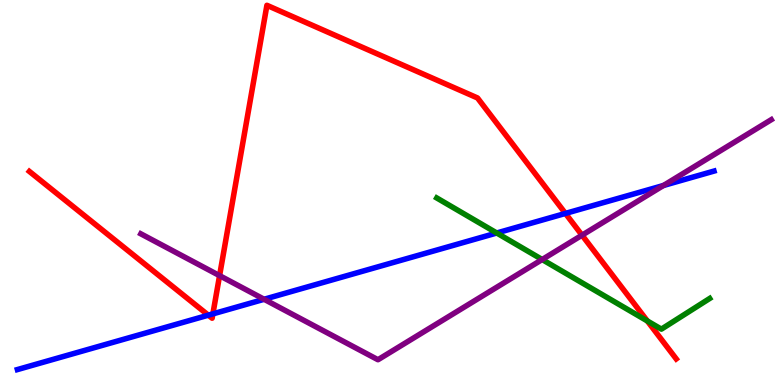[{'lines': ['blue', 'red'], 'intersections': [{'x': 2.69, 'y': 1.81}, {'x': 2.75, 'y': 1.85}, {'x': 7.3, 'y': 4.46}]}, {'lines': ['green', 'red'], 'intersections': [{'x': 8.35, 'y': 1.66}]}, {'lines': ['purple', 'red'], 'intersections': [{'x': 2.83, 'y': 2.84}, {'x': 7.51, 'y': 3.89}]}, {'lines': ['blue', 'green'], 'intersections': [{'x': 6.41, 'y': 3.95}]}, {'lines': ['blue', 'purple'], 'intersections': [{'x': 3.41, 'y': 2.23}, {'x': 8.56, 'y': 5.18}]}, {'lines': ['green', 'purple'], 'intersections': [{'x': 7.0, 'y': 3.26}]}]